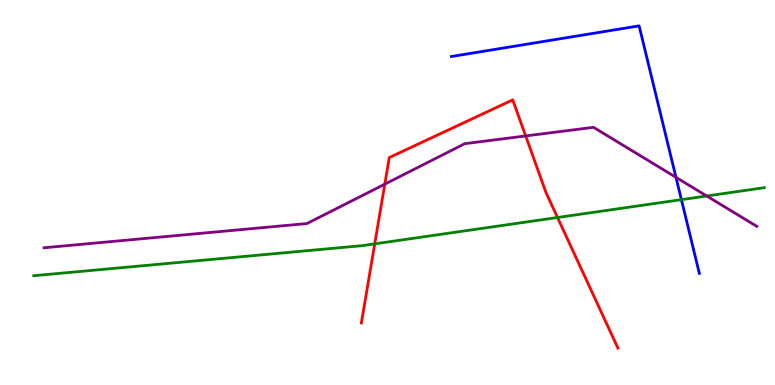[{'lines': ['blue', 'red'], 'intersections': []}, {'lines': ['green', 'red'], 'intersections': [{'x': 4.84, 'y': 3.67}, {'x': 7.19, 'y': 4.35}]}, {'lines': ['purple', 'red'], 'intersections': [{'x': 4.97, 'y': 5.22}, {'x': 6.78, 'y': 6.47}]}, {'lines': ['blue', 'green'], 'intersections': [{'x': 8.79, 'y': 4.81}]}, {'lines': ['blue', 'purple'], 'intersections': [{'x': 8.72, 'y': 5.39}]}, {'lines': ['green', 'purple'], 'intersections': [{'x': 9.12, 'y': 4.91}]}]